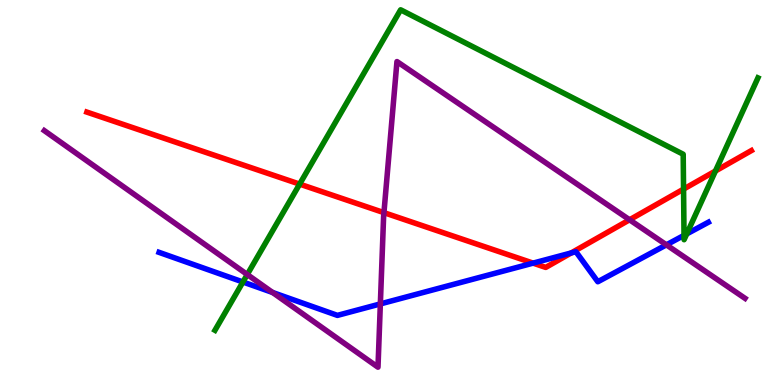[{'lines': ['blue', 'red'], 'intersections': [{'x': 6.88, 'y': 3.17}, {'x': 7.37, 'y': 3.43}]}, {'lines': ['green', 'red'], 'intersections': [{'x': 3.87, 'y': 5.22}, {'x': 8.82, 'y': 5.09}, {'x': 9.23, 'y': 5.56}]}, {'lines': ['purple', 'red'], 'intersections': [{'x': 4.95, 'y': 4.48}, {'x': 8.12, 'y': 4.29}]}, {'lines': ['blue', 'green'], 'intersections': [{'x': 3.13, 'y': 2.68}, {'x': 8.83, 'y': 3.89}, {'x': 8.86, 'y': 3.92}]}, {'lines': ['blue', 'purple'], 'intersections': [{'x': 3.52, 'y': 2.4}, {'x': 4.91, 'y': 2.11}, {'x': 8.6, 'y': 3.64}]}, {'lines': ['green', 'purple'], 'intersections': [{'x': 3.19, 'y': 2.87}]}]